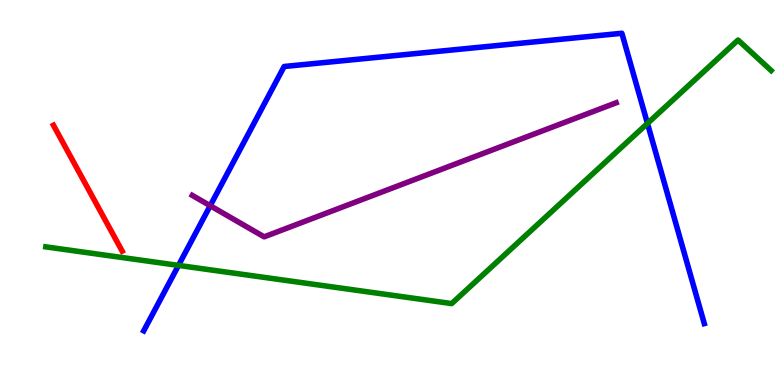[{'lines': ['blue', 'red'], 'intersections': []}, {'lines': ['green', 'red'], 'intersections': []}, {'lines': ['purple', 'red'], 'intersections': []}, {'lines': ['blue', 'green'], 'intersections': [{'x': 2.3, 'y': 3.11}, {'x': 8.35, 'y': 6.79}]}, {'lines': ['blue', 'purple'], 'intersections': [{'x': 2.71, 'y': 4.66}]}, {'lines': ['green', 'purple'], 'intersections': []}]